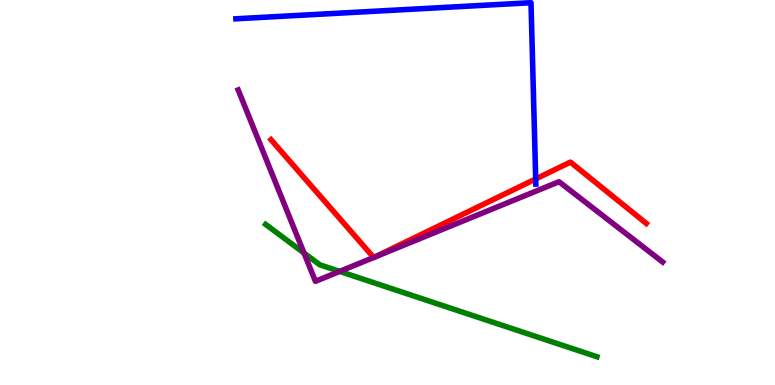[{'lines': ['blue', 'red'], 'intersections': [{'x': 6.91, 'y': 5.35}]}, {'lines': ['green', 'red'], 'intersections': []}, {'lines': ['purple', 'red'], 'intersections': [{'x': 4.82, 'y': 3.31}, {'x': 4.83, 'y': 3.32}]}, {'lines': ['blue', 'green'], 'intersections': []}, {'lines': ['blue', 'purple'], 'intersections': []}, {'lines': ['green', 'purple'], 'intersections': [{'x': 3.92, 'y': 3.43}, {'x': 4.38, 'y': 2.95}]}]